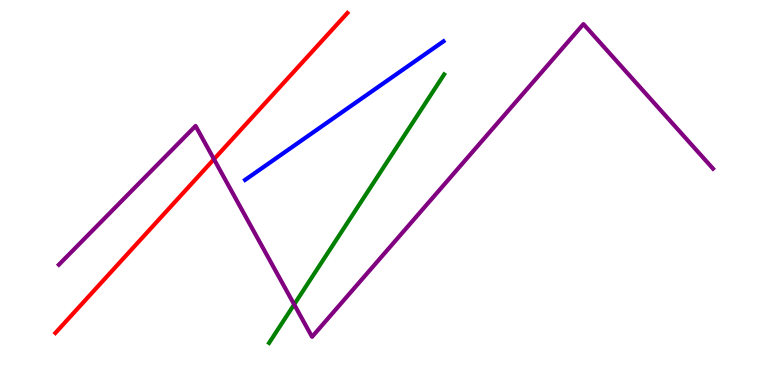[{'lines': ['blue', 'red'], 'intersections': []}, {'lines': ['green', 'red'], 'intersections': []}, {'lines': ['purple', 'red'], 'intersections': [{'x': 2.76, 'y': 5.86}]}, {'lines': ['blue', 'green'], 'intersections': []}, {'lines': ['blue', 'purple'], 'intersections': []}, {'lines': ['green', 'purple'], 'intersections': [{'x': 3.8, 'y': 2.09}]}]